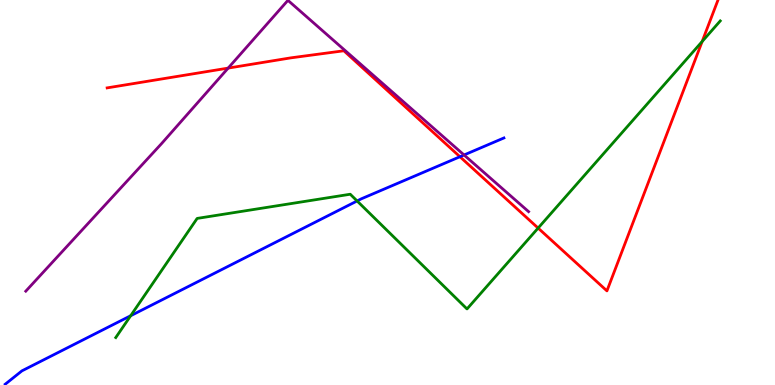[{'lines': ['blue', 'red'], 'intersections': [{'x': 5.93, 'y': 5.93}]}, {'lines': ['green', 'red'], 'intersections': [{'x': 6.94, 'y': 4.08}, {'x': 9.06, 'y': 8.92}]}, {'lines': ['purple', 'red'], 'intersections': [{'x': 2.94, 'y': 8.23}]}, {'lines': ['blue', 'green'], 'intersections': [{'x': 1.69, 'y': 1.8}, {'x': 4.61, 'y': 4.78}]}, {'lines': ['blue', 'purple'], 'intersections': [{'x': 5.99, 'y': 5.97}]}, {'lines': ['green', 'purple'], 'intersections': []}]